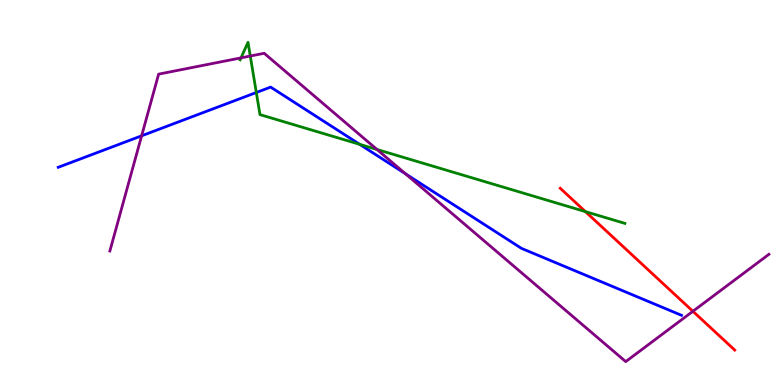[{'lines': ['blue', 'red'], 'intersections': []}, {'lines': ['green', 'red'], 'intersections': [{'x': 7.55, 'y': 4.5}]}, {'lines': ['purple', 'red'], 'intersections': [{'x': 8.94, 'y': 1.91}]}, {'lines': ['blue', 'green'], 'intersections': [{'x': 3.31, 'y': 7.6}, {'x': 4.64, 'y': 6.25}]}, {'lines': ['blue', 'purple'], 'intersections': [{'x': 1.83, 'y': 6.47}, {'x': 5.23, 'y': 5.49}]}, {'lines': ['green', 'purple'], 'intersections': [{'x': 3.11, 'y': 8.5}, {'x': 3.23, 'y': 8.54}, {'x': 4.86, 'y': 6.12}]}]